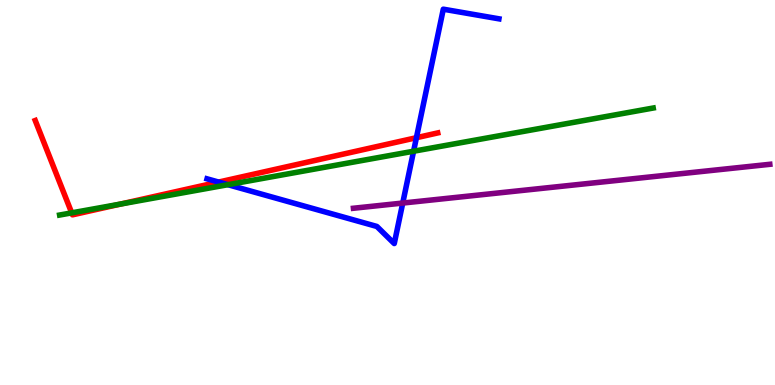[{'lines': ['blue', 'red'], 'intersections': [{'x': 2.82, 'y': 5.27}, {'x': 5.37, 'y': 6.42}]}, {'lines': ['green', 'red'], 'intersections': [{'x': 0.925, 'y': 4.47}, {'x': 1.56, 'y': 4.7}]}, {'lines': ['purple', 'red'], 'intersections': []}, {'lines': ['blue', 'green'], 'intersections': [{'x': 2.94, 'y': 5.2}, {'x': 5.34, 'y': 6.07}]}, {'lines': ['blue', 'purple'], 'intersections': [{'x': 5.2, 'y': 4.73}]}, {'lines': ['green', 'purple'], 'intersections': []}]